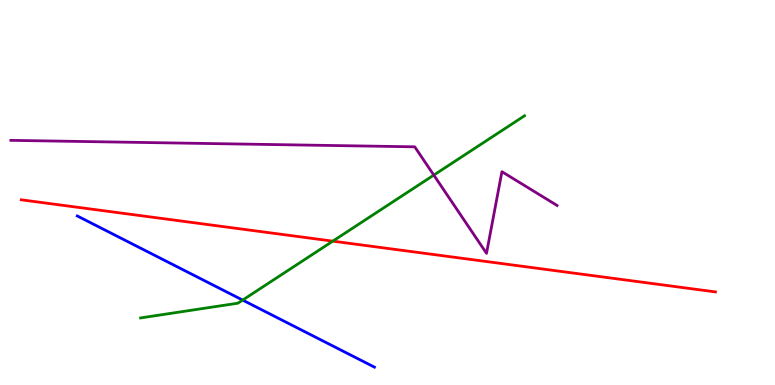[{'lines': ['blue', 'red'], 'intersections': []}, {'lines': ['green', 'red'], 'intersections': [{'x': 4.29, 'y': 3.74}]}, {'lines': ['purple', 'red'], 'intersections': []}, {'lines': ['blue', 'green'], 'intersections': [{'x': 3.13, 'y': 2.21}]}, {'lines': ['blue', 'purple'], 'intersections': []}, {'lines': ['green', 'purple'], 'intersections': [{'x': 5.6, 'y': 5.45}]}]